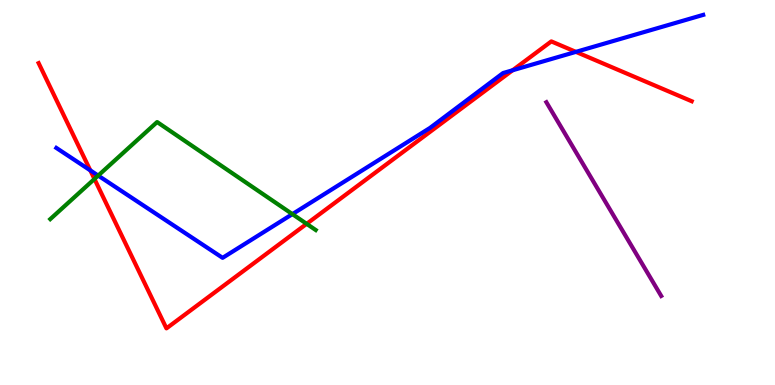[{'lines': ['blue', 'red'], 'intersections': [{'x': 1.17, 'y': 5.57}, {'x': 6.61, 'y': 8.17}, {'x': 7.43, 'y': 8.65}]}, {'lines': ['green', 'red'], 'intersections': [{'x': 1.22, 'y': 5.35}, {'x': 3.96, 'y': 4.19}]}, {'lines': ['purple', 'red'], 'intersections': []}, {'lines': ['blue', 'green'], 'intersections': [{'x': 1.27, 'y': 5.44}, {'x': 3.77, 'y': 4.44}]}, {'lines': ['blue', 'purple'], 'intersections': []}, {'lines': ['green', 'purple'], 'intersections': []}]